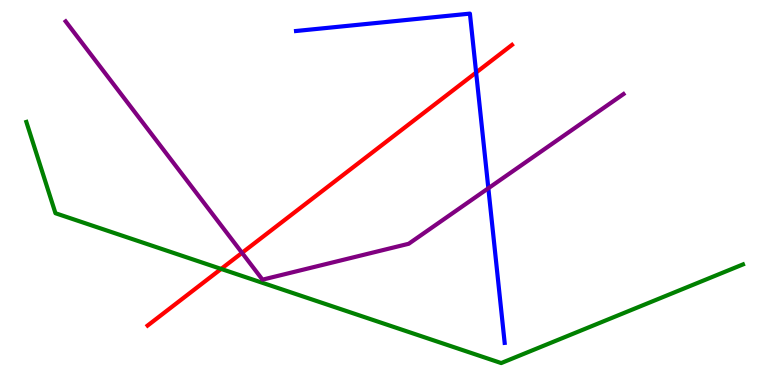[{'lines': ['blue', 'red'], 'intersections': [{'x': 6.14, 'y': 8.12}]}, {'lines': ['green', 'red'], 'intersections': [{'x': 2.85, 'y': 3.02}]}, {'lines': ['purple', 'red'], 'intersections': [{'x': 3.12, 'y': 3.43}]}, {'lines': ['blue', 'green'], 'intersections': []}, {'lines': ['blue', 'purple'], 'intersections': [{'x': 6.3, 'y': 5.11}]}, {'lines': ['green', 'purple'], 'intersections': []}]